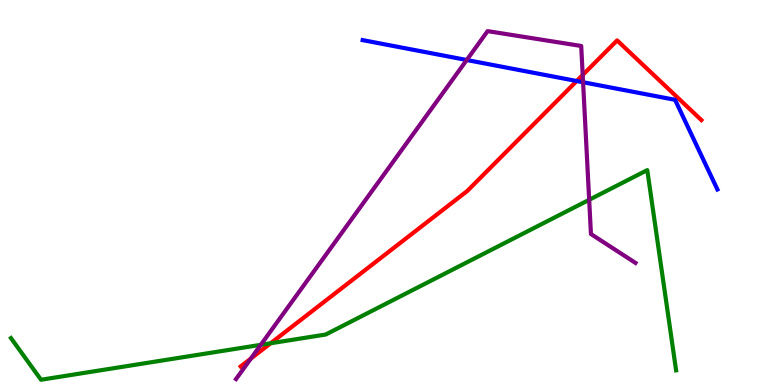[{'lines': ['blue', 'red'], 'intersections': [{'x': 7.44, 'y': 7.9}]}, {'lines': ['green', 'red'], 'intersections': [{'x': 3.49, 'y': 1.08}]}, {'lines': ['purple', 'red'], 'intersections': [{'x': 3.24, 'y': 0.686}, {'x': 7.52, 'y': 8.05}]}, {'lines': ['blue', 'green'], 'intersections': []}, {'lines': ['blue', 'purple'], 'intersections': [{'x': 6.02, 'y': 8.44}, {'x': 7.52, 'y': 7.86}]}, {'lines': ['green', 'purple'], 'intersections': [{'x': 3.36, 'y': 1.04}, {'x': 7.6, 'y': 4.81}]}]